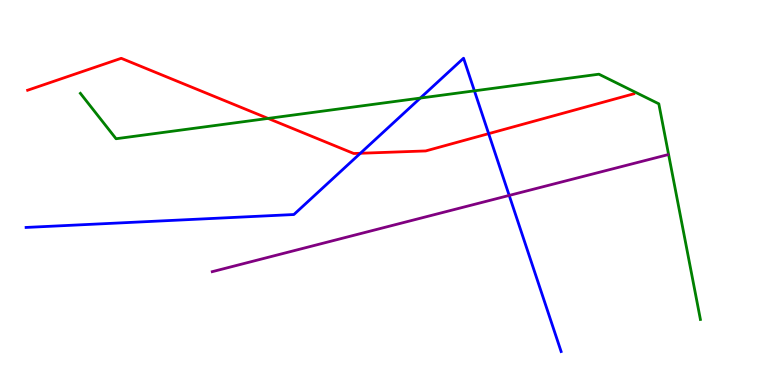[{'lines': ['blue', 'red'], 'intersections': [{'x': 4.65, 'y': 6.02}, {'x': 6.31, 'y': 6.53}]}, {'lines': ['green', 'red'], 'intersections': [{'x': 3.46, 'y': 6.92}]}, {'lines': ['purple', 'red'], 'intersections': []}, {'lines': ['blue', 'green'], 'intersections': [{'x': 5.42, 'y': 7.45}, {'x': 6.12, 'y': 7.64}]}, {'lines': ['blue', 'purple'], 'intersections': [{'x': 6.57, 'y': 4.92}]}, {'lines': ['green', 'purple'], 'intersections': []}]